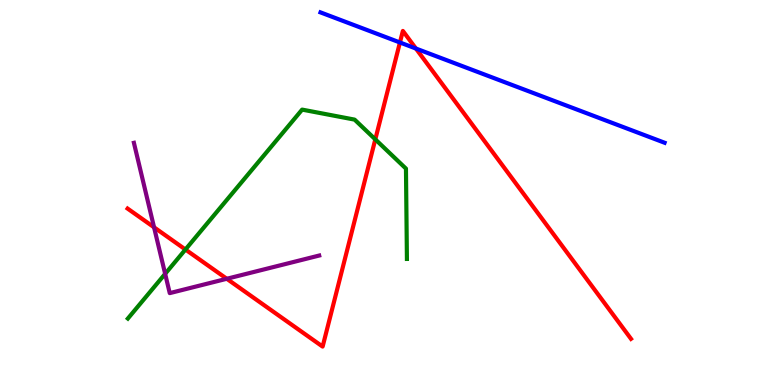[{'lines': ['blue', 'red'], 'intersections': [{'x': 5.16, 'y': 8.9}, {'x': 5.37, 'y': 8.74}]}, {'lines': ['green', 'red'], 'intersections': [{'x': 2.39, 'y': 3.52}, {'x': 4.84, 'y': 6.38}]}, {'lines': ['purple', 'red'], 'intersections': [{'x': 1.99, 'y': 4.1}, {'x': 2.93, 'y': 2.76}]}, {'lines': ['blue', 'green'], 'intersections': []}, {'lines': ['blue', 'purple'], 'intersections': []}, {'lines': ['green', 'purple'], 'intersections': [{'x': 2.13, 'y': 2.89}]}]